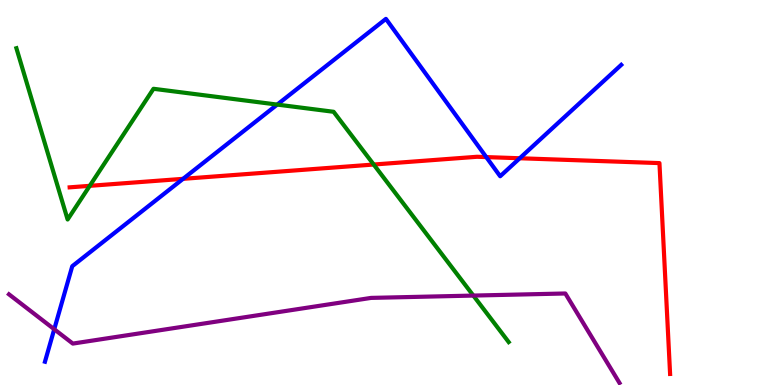[{'lines': ['blue', 'red'], 'intersections': [{'x': 2.36, 'y': 5.36}, {'x': 6.27, 'y': 5.92}, {'x': 6.71, 'y': 5.89}]}, {'lines': ['green', 'red'], 'intersections': [{'x': 1.16, 'y': 5.17}, {'x': 4.82, 'y': 5.73}]}, {'lines': ['purple', 'red'], 'intersections': []}, {'lines': ['blue', 'green'], 'intersections': [{'x': 3.58, 'y': 7.28}]}, {'lines': ['blue', 'purple'], 'intersections': [{'x': 0.7, 'y': 1.45}]}, {'lines': ['green', 'purple'], 'intersections': [{'x': 6.11, 'y': 2.32}]}]